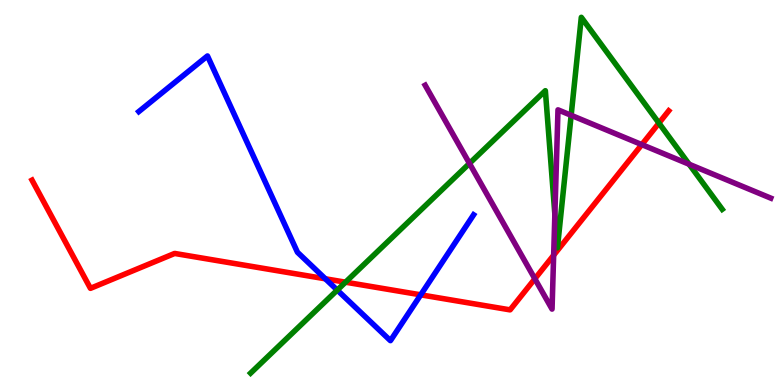[{'lines': ['blue', 'red'], 'intersections': [{'x': 4.2, 'y': 2.76}, {'x': 5.43, 'y': 2.34}]}, {'lines': ['green', 'red'], 'intersections': [{'x': 4.46, 'y': 2.67}, {'x': 8.5, 'y': 6.8}]}, {'lines': ['purple', 'red'], 'intersections': [{'x': 6.9, 'y': 2.76}, {'x': 7.14, 'y': 3.37}, {'x': 8.28, 'y': 6.24}]}, {'lines': ['blue', 'green'], 'intersections': [{'x': 4.35, 'y': 2.46}]}, {'lines': ['blue', 'purple'], 'intersections': []}, {'lines': ['green', 'purple'], 'intersections': [{'x': 6.06, 'y': 5.76}, {'x': 7.16, 'y': 4.43}, {'x': 7.37, 'y': 7.01}, {'x': 8.89, 'y': 5.73}]}]